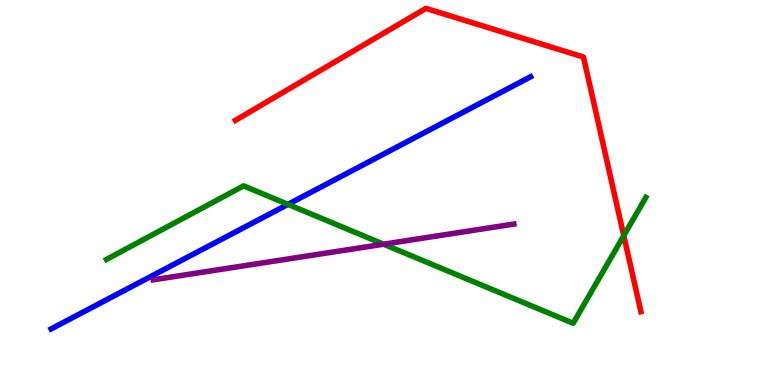[{'lines': ['blue', 'red'], 'intersections': []}, {'lines': ['green', 'red'], 'intersections': [{'x': 8.05, 'y': 3.88}]}, {'lines': ['purple', 'red'], 'intersections': []}, {'lines': ['blue', 'green'], 'intersections': [{'x': 3.72, 'y': 4.69}]}, {'lines': ['blue', 'purple'], 'intersections': []}, {'lines': ['green', 'purple'], 'intersections': [{'x': 4.95, 'y': 3.66}]}]